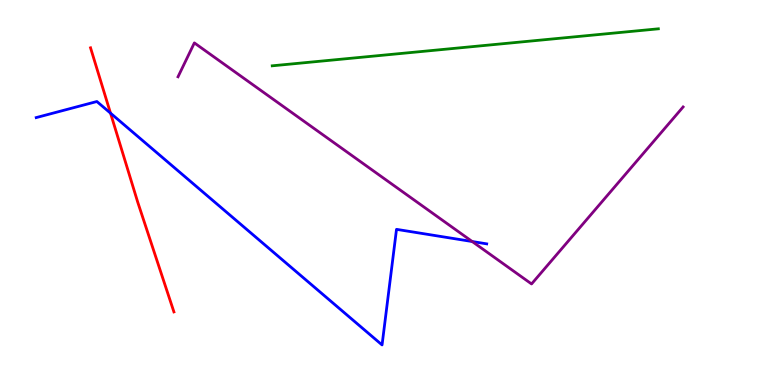[{'lines': ['blue', 'red'], 'intersections': [{'x': 1.43, 'y': 7.06}]}, {'lines': ['green', 'red'], 'intersections': []}, {'lines': ['purple', 'red'], 'intersections': []}, {'lines': ['blue', 'green'], 'intersections': []}, {'lines': ['blue', 'purple'], 'intersections': [{'x': 6.09, 'y': 3.73}]}, {'lines': ['green', 'purple'], 'intersections': []}]